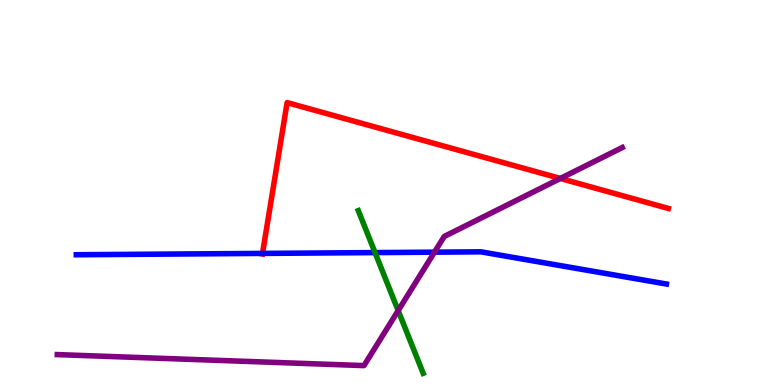[{'lines': ['blue', 'red'], 'intersections': [{'x': 3.39, 'y': 3.42}]}, {'lines': ['green', 'red'], 'intersections': []}, {'lines': ['purple', 'red'], 'intersections': [{'x': 7.23, 'y': 5.36}]}, {'lines': ['blue', 'green'], 'intersections': [{'x': 4.84, 'y': 3.44}]}, {'lines': ['blue', 'purple'], 'intersections': [{'x': 5.61, 'y': 3.45}]}, {'lines': ['green', 'purple'], 'intersections': [{'x': 5.14, 'y': 1.93}]}]